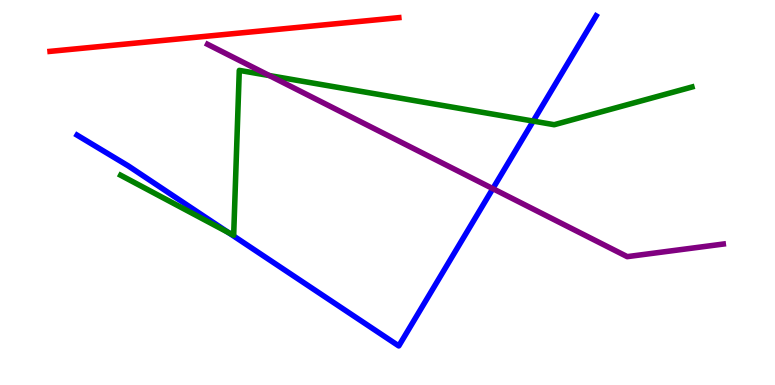[{'lines': ['blue', 'red'], 'intersections': []}, {'lines': ['green', 'red'], 'intersections': []}, {'lines': ['purple', 'red'], 'intersections': []}, {'lines': ['blue', 'green'], 'intersections': [{'x': 2.95, 'y': 3.96}, {'x': 6.88, 'y': 6.85}]}, {'lines': ['blue', 'purple'], 'intersections': [{'x': 6.36, 'y': 5.1}]}, {'lines': ['green', 'purple'], 'intersections': [{'x': 3.48, 'y': 8.04}]}]